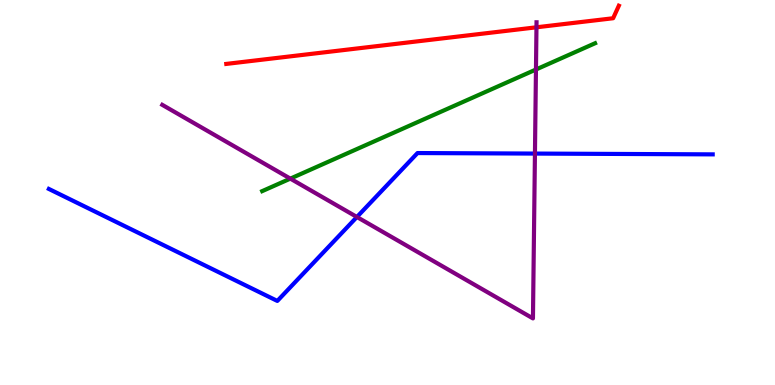[{'lines': ['blue', 'red'], 'intersections': []}, {'lines': ['green', 'red'], 'intersections': []}, {'lines': ['purple', 'red'], 'intersections': [{'x': 6.92, 'y': 9.29}]}, {'lines': ['blue', 'green'], 'intersections': []}, {'lines': ['blue', 'purple'], 'intersections': [{'x': 4.61, 'y': 4.36}, {'x': 6.9, 'y': 6.01}]}, {'lines': ['green', 'purple'], 'intersections': [{'x': 3.75, 'y': 5.36}, {'x': 6.92, 'y': 8.19}]}]